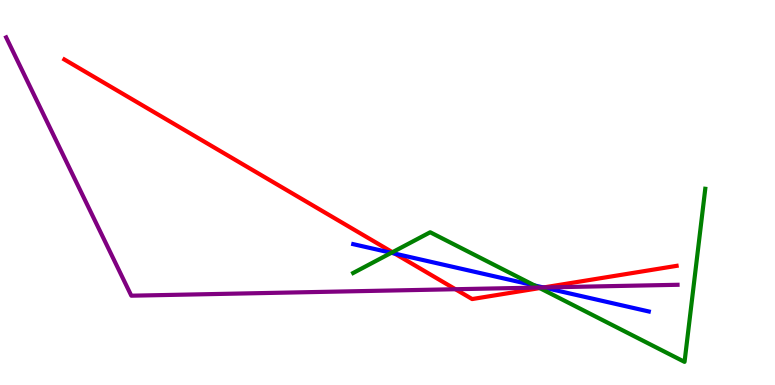[{'lines': ['blue', 'red'], 'intersections': [{'x': 5.09, 'y': 3.41}, {'x': 7.01, 'y': 2.53}]}, {'lines': ['green', 'red'], 'intersections': [{'x': 5.06, 'y': 3.45}, {'x': 6.96, 'y': 2.52}]}, {'lines': ['purple', 'red'], 'intersections': [{'x': 5.88, 'y': 2.49}, {'x': 7.01, 'y': 2.53}]}, {'lines': ['blue', 'green'], 'intersections': [{'x': 5.05, 'y': 3.43}, {'x': 6.9, 'y': 2.59}]}, {'lines': ['blue', 'purple'], 'intersections': [{'x': 7.01, 'y': 2.53}]}, {'lines': ['green', 'purple'], 'intersections': [{'x': 6.95, 'y': 2.53}]}]